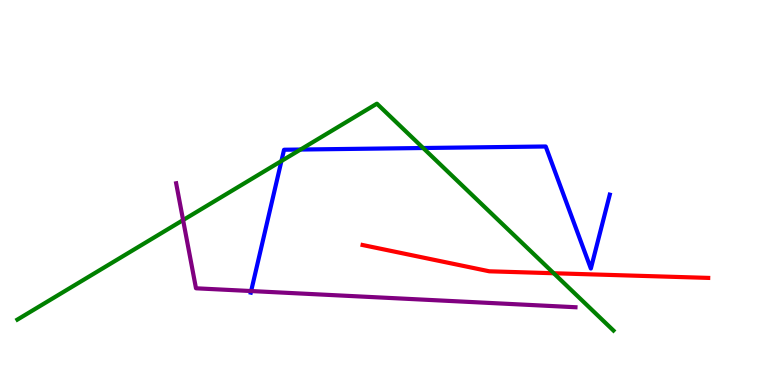[{'lines': ['blue', 'red'], 'intersections': []}, {'lines': ['green', 'red'], 'intersections': [{'x': 7.14, 'y': 2.9}]}, {'lines': ['purple', 'red'], 'intersections': []}, {'lines': ['blue', 'green'], 'intersections': [{'x': 3.63, 'y': 5.82}, {'x': 3.88, 'y': 6.12}, {'x': 5.46, 'y': 6.16}]}, {'lines': ['blue', 'purple'], 'intersections': [{'x': 3.24, 'y': 2.44}]}, {'lines': ['green', 'purple'], 'intersections': [{'x': 2.36, 'y': 4.28}]}]